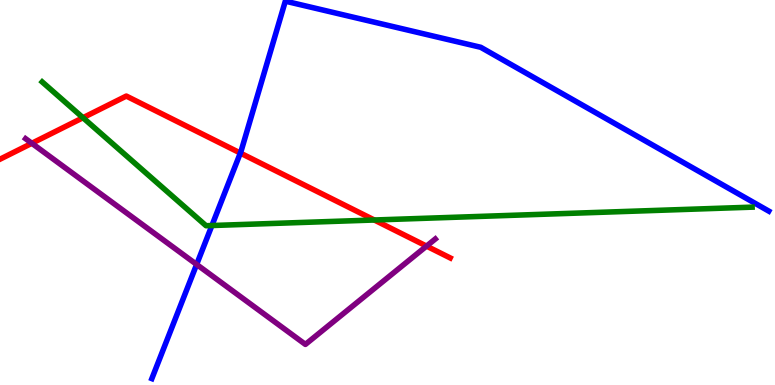[{'lines': ['blue', 'red'], 'intersections': [{'x': 3.1, 'y': 6.02}]}, {'lines': ['green', 'red'], 'intersections': [{'x': 1.07, 'y': 6.94}, {'x': 4.83, 'y': 4.29}]}, {'lines': ['purple', 'red'], 'intersections': [{'x': 0.411, 'y': 6.28}, {'x': 5.5, 'y': 3.61}]}, {'lines': ['blue', 'green'], 'intersections': [{'x': 2.73, 'y': 4.14}]}, {'lines': ['blue', 'purple'], 'intersections': [{'x': 2.54, 'y': 3.13}]}, {'lines': ['green', 'purple'], 'intersections': []}]